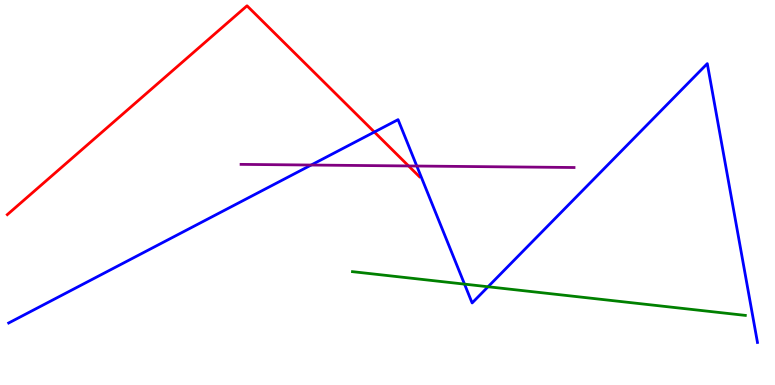[{'lines': ['blue', 'red'], 'intersections': [{'x': 4.83, 'y': 6.57}]}, {'lines': ['green', 'red'], 'intersections': []}, {'lines': ['purple', 'red'], 'intersections': [{'x': 5.27, 'y': 5.69}]}, {'lines': ['blue', 'green'], 'intersections': [{'x': 5.99, 'y': 2.62}, {'x': 6.3, 'y': 2.55}]}, {'lines': ['blue', 'purple'], 'intersections': [{'x': 4.01, 'y': 5.71}, {'x': 5.38, 'y': 5.69}]}, {'lines': ['green', 'purple'], 'intersections': []}]